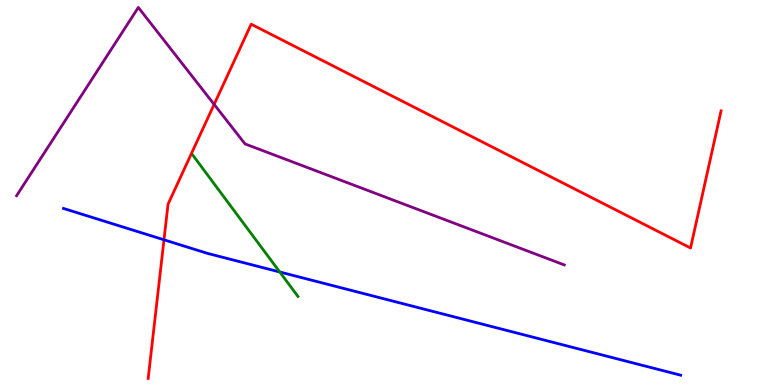[{'lines': ['blue', 'red'], 'intersections': [{'x': 2.12, 'y': 3.77}]}, {'lines': ['green', 'red'], 'intersections': []}, {'lines': ['purple', 'red'], 'intersections': [{'x': 2.76, 'y': 7.29}]}, {'lines': ['blue', 'green'], 'intersections': [{'x': 3.61, 'y': 2.94}]}, {'lines': ['blue', 'purple'], 'intersections': []}, {'lines': ['green', 'purple'], 'intersections': []}]